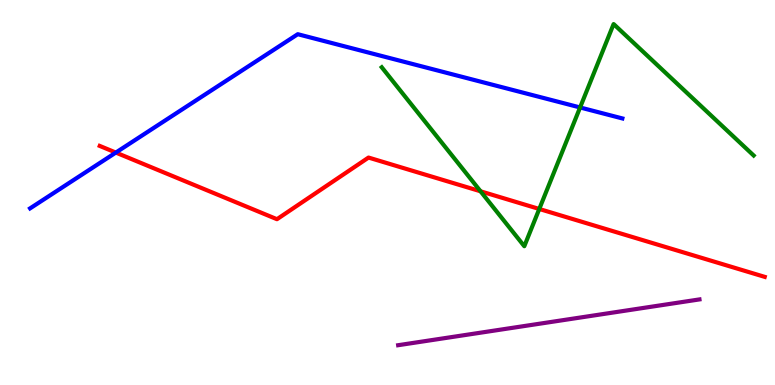[{'lines': ['blue', 'red'], 'intersections': [{'x': 1.49, 'y': 6.04}]}, {'lines': ['green', 'red'], 'intersections': [{'x': 6.2, 'y': 5.03}, {'x': 6.96, 'y': 4.57}]}, {'lines': ['purple', 'red'], 'intersections': []}, {'lines': ['blue', 'green'], 'intersections': [{'x': 7.49, 'y': 7.21}]}, {'lines': ['blue', 'purple'], 'intersections': []}, {'lines': ['green', 'purple'], 'intersections': []}]